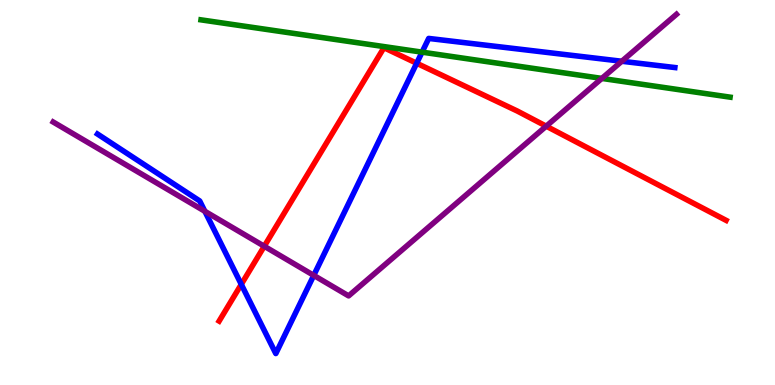[{'lines': ['blue', 'red'], 'intersections': [{'x': 3.11, 'y': 2.61}, {'x': 5.38, 'y': 8.36}]}, {'lines': ['green', 'red'], 'intersections': []}, {'lines': ['purple', 'red'], 'intersections': [{'x': 3.41, 'y': 3.6}, {'x': 7.05, 'y': 6.72}]}, {'lines': ['blue', 'green'], 'intersections': [{'x': 5.45, 'y': 8.65}]}, {'lines': ['blue', 'purple'], 'intersections': [{'x': 2.64, 'y': 4.51}, {'x': 4.05, 'y': 2.85}, {'x': 8.02, 'y': 8.41}]}, {'lines': ['green', 'purple'], 'intersections': [{'x': 7.77, 'y': 7.96}]}]